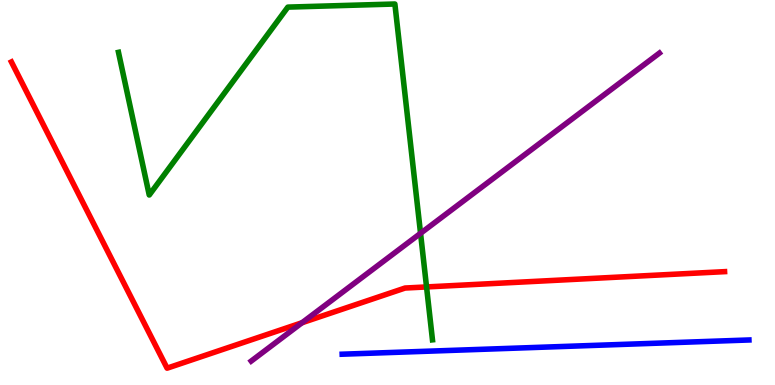[{'lines': ['blue', 'red'], 'intersections': []}, {'lines': ['green', 'red'], 'intersections': [{'x': 5.5, 'y': 2.55}]}, {'lines': ['purple', 'red'], 'intersections': [{'x': 3.9, 'y': 1.62}]}, {'lines': ['blue', 'green'], 'intersections': []}, {'lines': ['blue', 'purple'], 'intersections': []}, {'lines': ['green', 'purple'], 'intersections': [{'x': 5.43, 'y': 3.94}]}]